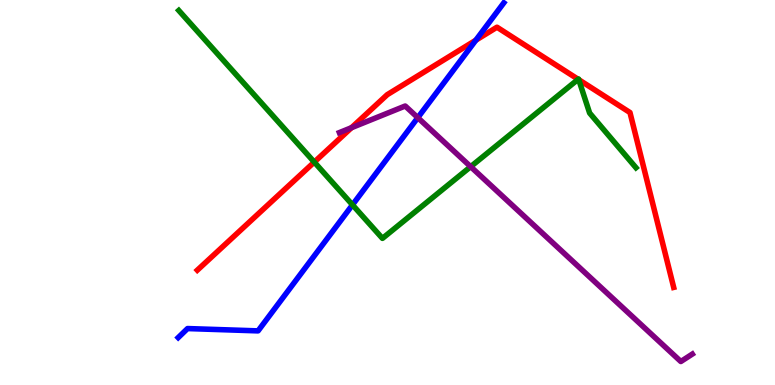[{'lines': ['blue', 'red'], 'intersections': [{'x': 6.14, 'y': 8.96}]}, {'lines': ['green', 'red'], 'intersections': [{'x': 4.06, 'y': 5.79}, {'x': 7.46, 'y': 7.94}, {'x': 7.47, 'y': 7.93}]}, {'lines': ['purple', 'red'], 'intersections': [{'x': 4.54, 'y': 6.68}]}, {'lines': ['blue', 'green'], 'intersections': [{'x': 4.55, 'y': 4.68}]}, {'lines': ['blue', 'purple'], 'intersections': [{'x': 5.39, 'y': 6.94}]}, {'lines': ['green', 'purple'], 'intersections': [{'x': 6.07, 'y': 5.67}]}]